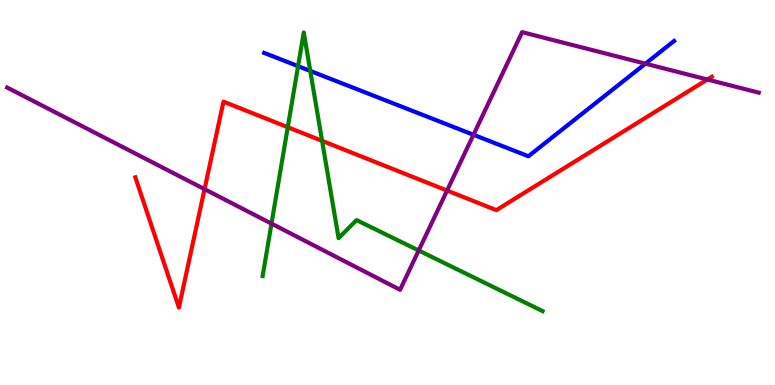[{'lines': ['blue', 'red'], 'intersections': []}, {'lines': ['green', 'red'], 'intersections': [{'x': 3.71, 'y': 6.7}, {'x': 4.16, 'y': 6.34}]}, {'lines': ['purple', 'red'], 'intersections': [{'x': 2.64, 'y': 5.09}, {'x': 5.77, 'y': 5.05}, {'x': 9.13, 'y': 7.93}]}, {'lines': ['blue', 'green'], 'intersections': [{'x': 3.85, 'y': 8.28}, {'x': 4.0, 'y': 8.16}]}, {'lines': ['blue', 'purple'], 'intersections': [{'x': 6.11, 'y': 6.5}, {'x': 8.33, 'y': 8.35}]}, {'lines': ['green', 'purple'], 'intersections': [{'x': 3.5, 'y': 4.19}, {'x': 5.4, 'y': 3.49}]}]